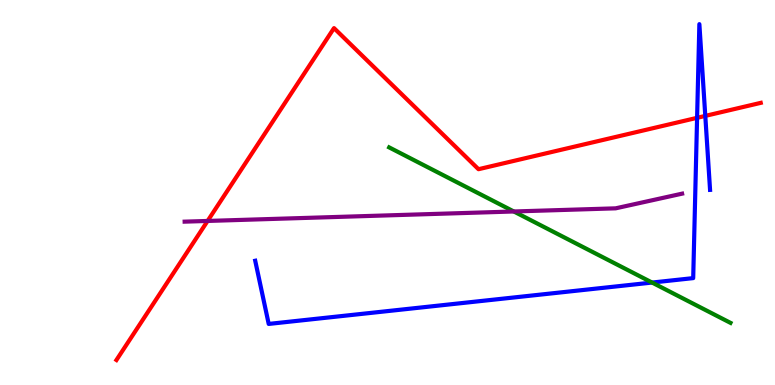[{'lines': ['blue', 'red'], 'intersections': [{'x': 8.99, 'y': 6.94}, {'x': 9.1, 'y': 6.99}]}, {'lines': ['green', 'red'], 'intersections': []}, {'lines': ['purple', 'red'], 'intersections': [{'x': 2.68, 'y': 4.26}]}, {'lines': ['blue', 'green'], 'intersections': [{'x': 8.41, 'y': 2.66}]}, {'lines': ['blue', 'purple'], 'intersections': []}, {'lines': ['green', 'purple'], 'intersections': [{'x': 6.63, 'y': 4.51}]}]